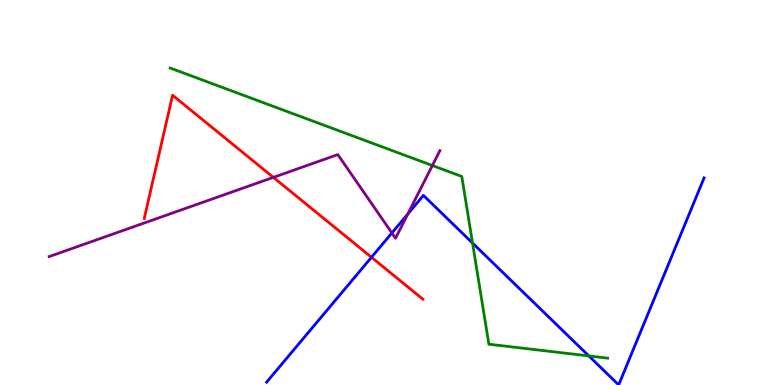[{'lines': ['blue', 'red'], 'intersections': [{'x': 4.79, 'y': 3.32}]}, {'lines': ['green', 'red'], 'intersections': []}, {'lines': ['purple', 'red'], 'intersections': [{'x': 3.53, 'y': 5.39}]}, {'lines': ['blue', 'green'], 'intersections': [{'x': 6.1, 'y': 3.69}, {'x': 7.6, 'y': 0.755}]}, {'lines': ['blue', 'purple'], 'intersections': [{'x': 5.06, 'y': 3.95}, {'x': 5.26, 'y': 4.44}]}, {'lines': ['green', 'purple'], 'intersections': [{'x': 5.58, 'y': 5.7}]}]